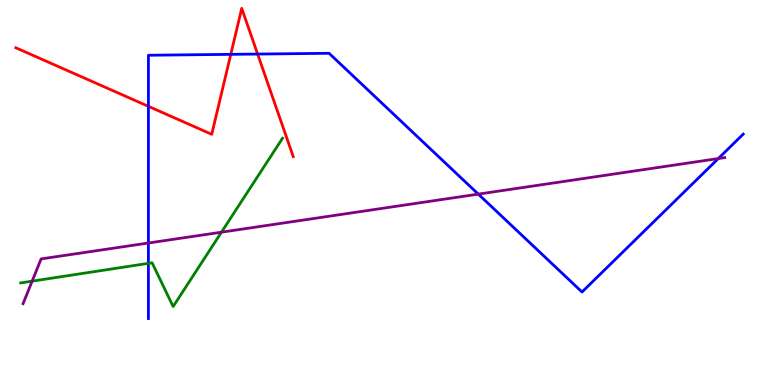[{'lines': ['blue', 'red'], 'intersections': [{'x': 1.92, 'y': 7.24}, {'x': 2.98, 'y': 8.59}, {'x': 3.32, 'y': 8.6}]}, {'lines': ['green', 'red'], 'intersections': []}, {'lines': ['purple', 'red'], 'intersections': []}, {'lines': ['blue', 'green'], 'intersections': [{'x': 1.91, 'y': 3.16}]}, {'lines': ['blue', 'purple'], 'intersections': [{'x': 1.92, 'y': 3.69}, {'x': 6.17, 'y': 4.96}, {'x': 9.27, 'y': 5.88}]}, {'lines': ['green', 'purple'], 'intersections': [{'x': 0.415, 'y': 2.7}, {'x': 2.86, 'y': 3.97}]}]